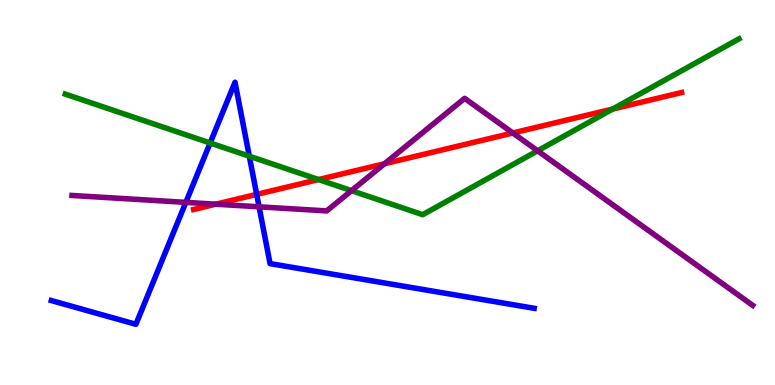[{'lines': ['blue', 'red'], 'intersections': [{'x': 3.31, 'y': 4.95}]}, {'lines': ['green', 'red'], 'intersections': [{'x': 4.11, 'y': 5.34}, {'x': 7.91, 'y': 7.17}]}, {'lines': ['purple', 'red'], 'intersections': [{'x': 2.78, 'y': 4.7}, {'x': 4.96, 'y': 5.75}, {'x': 6.62, 'y': 6.55}]}, {'lines': ['blue', 'green'], 'intersections': [{'x': 2.71, 'y': 6.29}, {'x': 3.22, 'y': 5.94}]}, {'lines': ['blue', 'purple'], 'intersections': [{'x': 2.4, 'y': 4.74}, {'x': 3.34, 'y': 4.63}]}, {'lines': ['green', 'purple'], 'intersections': [{'x': 4.54, 'y': 5.05}, {'x': 6.94, 'y': 6.08}]}]